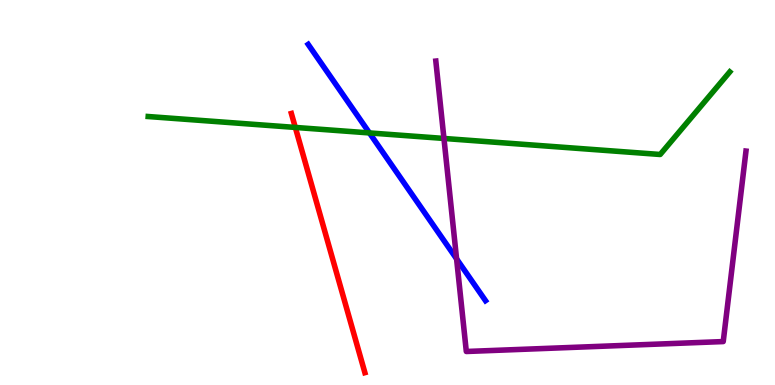[{'lines': ['blue', 'red'], 'intersections': []}, {'lines': ['green', 'red'], 'intersections': [{'x': 3.81, 'y': 6.69}]}, {'lines': ['purple', 'red'], 'intersections': []}, {'lines': ['blue', 'green'], 'intersections': [{'x': 4.77, 'y': 6.55}]}, {'lines': ['blue', 'purple'], 'intersections': [{'x': 5.89, 'y': 3.28}]}, {'lines': ['green', 'purple'], 'intersections': [{'x': 5.73, 'y': 6.4}]}]